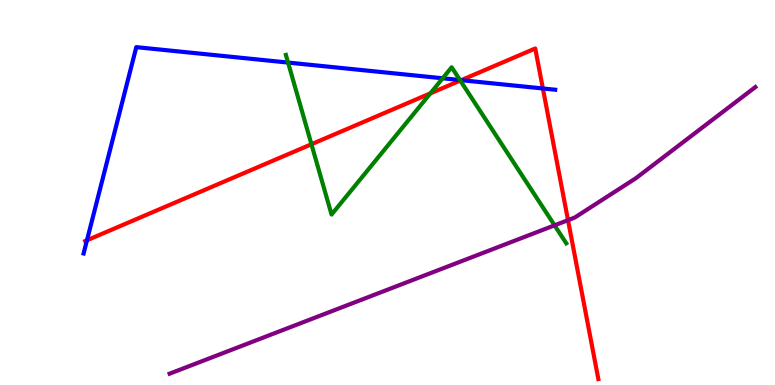[{'lines': ['blue', 'red'], 'intersections': [{'x': 1.12, 'y': 3.76}, {'x': 5.95, 'y': 7.92}, {'x': 7.0, 'y': 7.7}]}, {'lines': ['green', 'red'], 'intersections': [{'x': 4.02, 'y': 6.25}, {'x': 5.55, 'y': 7.58}, {'x': 5.94, 'y': 7.91}]}, {'lines': ['purple', 'red'], 'intersections': [{'x': 7.33, 'y': 4.28}]}, {'lines': ['blue', 'green'], 'intersections': [{'x': 3.72, 'y': 8.37}, {'x': 5.71, 'y': 7.97}, {'x': 5.94, 'y': 7.92}]}, {'lines': ['blue', 'purple'], 'intersections': []}, {'lines': ['green', 'purple'], 'intersections': [{'x': 7.16, 'y': 4.15}]}]